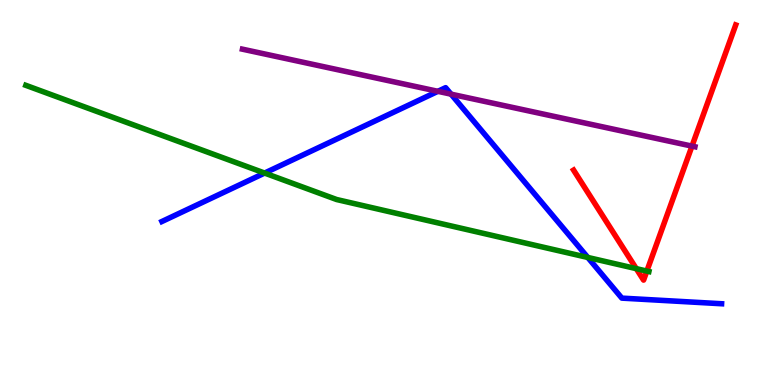[{'lines': ['blue', 'red'], 'intersections': []}, {'lines': ['green', 'red'], 'intersections': [{'x': 8.21, 'y': 3.02}, {'x': 8.35, 'y': 2.96}]}, {'lines': ['purple', 'red'], 'intersections': [{'x': 8.93, 'y': 6.2}]}, {'lines': ['blue', 'green'], 'intersections': [{'x': 3.41, 'y': 5.5}, {'x': 7.58, 'y': 3.31}]}, {'lines': ['blue', 'purple'], 'intersections': [{'x': 5.65, 'y': 7.63}, {'x': 5.82, 'y': 7.55}]}, {'lines': ['green', 'purple'], 'intersections': []}]